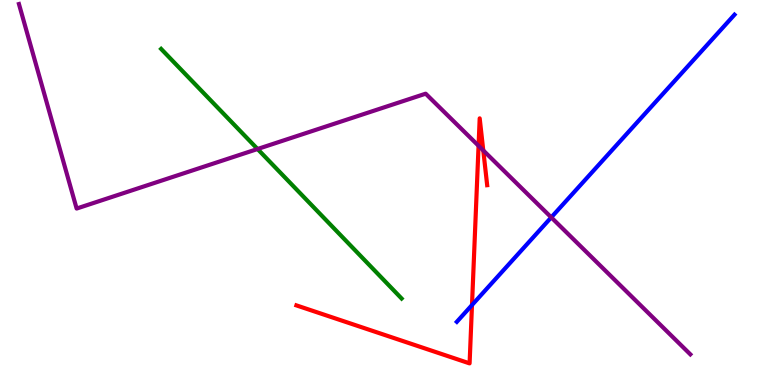[{'lines': ['blue', 'red'], 'intersections': [{'x': 6.09, 'y': 2.08}]}, {'lines': ['green', 'red'], 'intersections': []}, {'lines': ['purple', 'red'], 'intersections': [{'x': 6.17, 'y': 6.21}, {'x': 6.24, 'y': 6.09}]}, {'lines': ['blue', 'green'], 'intersections': []}, {'lines': ['blue', 'purple'], 'intersections': [{'x': 7.11, 'y': 4.35}]}, {'lines': ['green', 'purple'], 'intersections': [{'x': 3.32, 'y': 6.13}]}]